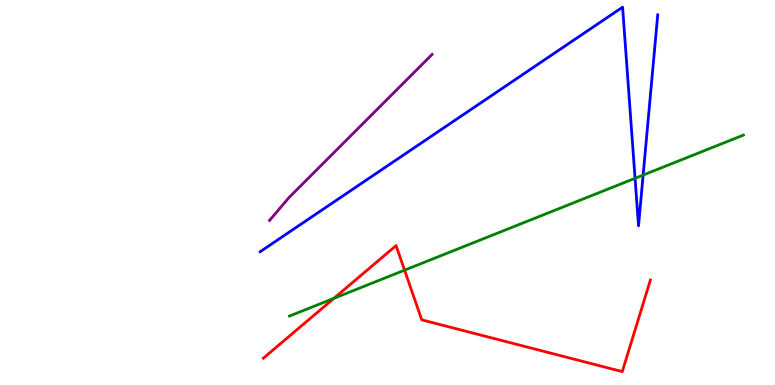[{'lines': ['blue', 'red'], 'intersections': []}, {'lines': ['green', 'red'], 'intersections': [{'x': 4.31, 'y': 2.25}, {'x': 5.22, 'y': 2.98}]}, {'lines': ['purple', 'red'], 'intersections': []}, {'lines': ['blue', 'green'], 'intersections': [{'x': 8.19, 'y': 5.37}, {'x': 8.3, 'y': 5.45}]}, {'lines': ['blue', 'purple'], 'intersections': []}, {'lines': ['green', 'purple'], 'intersections': []}]